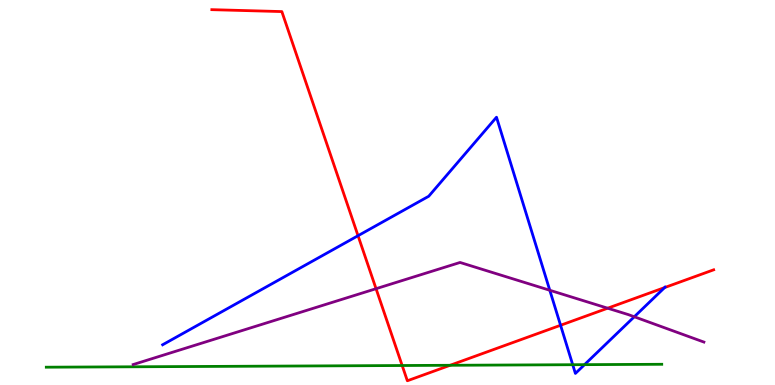[{'lines': ['blue', 'red'], 'intersections': [{'x': 4.62, 'y': 3.88}, {'x': 7.23, 'y': 1.55}, {'x': 8.58, 'y': 2.53}]}, {'lines': ['green', 'red'], 'intersections': [{'x': 5.19, 'y': 0.506}, {'x': 5.81, 'y': 0.512}]}, {'lines': ['purple', 'red'], 'intersections': [{'x': 4.85, 'y': 2.5}, {'x': 7.84, 'y': 1.99}]}, {'lines': ['blue', 'green'], 'intersections': [{'x': 7.39, 'y': 0.527}, {'x': 7.54, 'y': 0.529}]}, {'lines': ['blue', 'purple'], 'intersections': [{'x': 7.09, 'y': 2.46}, {'x': 8.18, 'y': 1.77}]}, {'lines': ['green', 'purple'], 'intersections': []}]